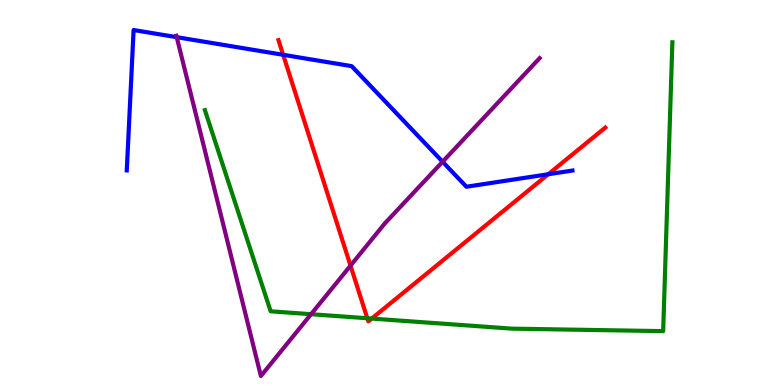[{'lines': ['blue', 'red'], 'intersections': [{'x': 3.65, 'y': 8.58}, {'x': 7.07, 'y': 5.47}]}, {'lines': ['green', 'red'], 'intersections': [{'x': 4.74, 'y': 1.73}, {'x': 4.8, 'y': 1.73}]}, {'lines': ['purple', 'red'], 'intersections': [{'x': 4.52, 'y': 3.1}]}, {'lines': ['blue', 'green'], 'intersections': []}, {'lines': ['blue', 'purple'], 'intersections': [{'x': 2.28, 'y': 9.03}, {'x': 5.71, 'y': 5.8}]}, {'lines': ['green', 'purple'], 'intersections': [{'x': 4.01, 'y': 1.84}]}]